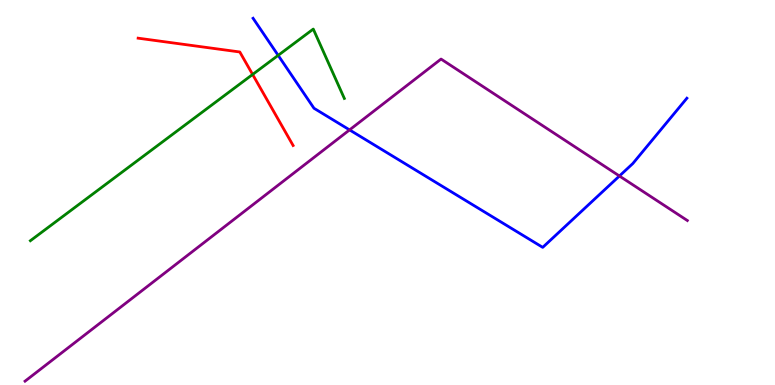[{'lines': ['blue', 'red'], 'intersections': []}, {'lines': ['green', 'red'], 'intersections': [{'x': 3.26, 'y': 8.07}]}, {'lines': ['purple', 'red'], 'intersections': []}, {'lines': ['blue', 'green'], 'intersections': [{'x': 3.59, 'y': 8.56}]}, {'lines': ['blue', 'purple'], 'intersections': [{'x': 4.51, 'y': 6.63}, {'x': 7.99, 'y': 5.43}]}, {'lines': ['green', 'purple'], 'intersections': []}]